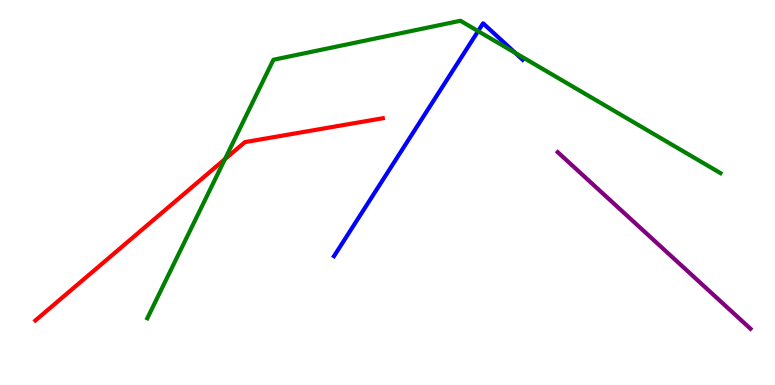[{'lines': ['blue', 'red'], 'intersections': []}, {'lines': ['green', 'red'], 'intersections': [{'x': 2.9, 'y': 5.87}]}, {'lines': ['purple', 'red'], 'intersections': []}, {'lines': ['blue', 'green'], 'intersections': [{'x': 6.17, 'y': 9.19}, {'x': 6.65, 'y': 8.63}]}, {'lines': ['blue', 'purple'], 'intersections': []}, {'lines': ['green', 'purple'], 'intersections': []}]